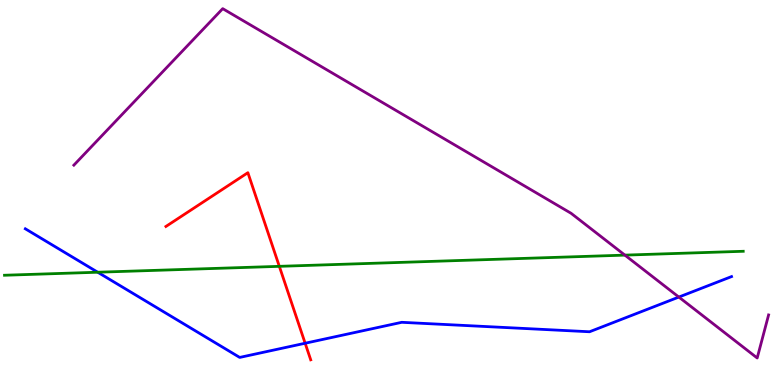[{'lines': ['blue', 'red'], 'intersections': [{'x': 3.94, 'y': 1.08}]}, {'lines': ['green', 'red'], 'intersections': [{'x': 3.6, 'y': 3.08}]}, {'lines': ['purple', 'red'], 'intersections': []}, {'lines': ['blue', 'green'], 'intersections': [{'x': 1.26, 'y': 2.93}]}, {'lines': ['blue', 'purple'], 'intersections': [{'x': 8.76, 'y': 2.28}]}, {'lines': ['green', 'purple'], 'intersections': [{'x': 8.06, 'y': 3.37}]}]